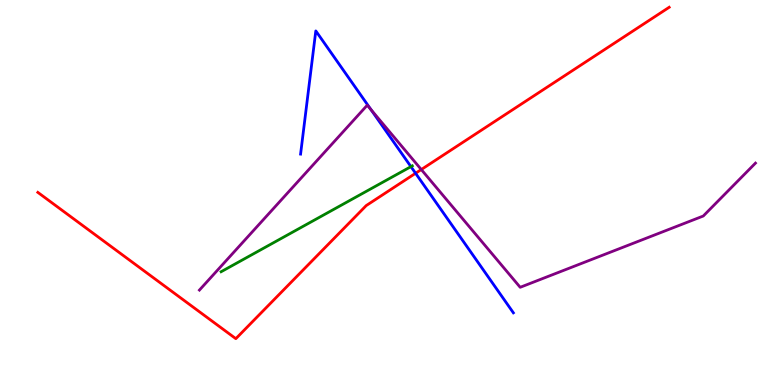[{'lines': ['blue', 'red'], 'intersections': [{'x': 5.36, 'y': 5.5}]}, {'lines': ['green', 'red'], 'intersections': []}, {'lines': ['purple', 'red'], 'intersections': [{'x': 5.44, 'y': 5.6}]}, {'lines': ['blue', 'green'], 'intersections': [{'x': 5.3, 'y': 5.67}]}, {'lines': ['blue', 'purple'], 'intersections': [{'x': 4.79, 'y': 7.15}]}, {'lines': ['green', 'purple'], 'intersections': []}]